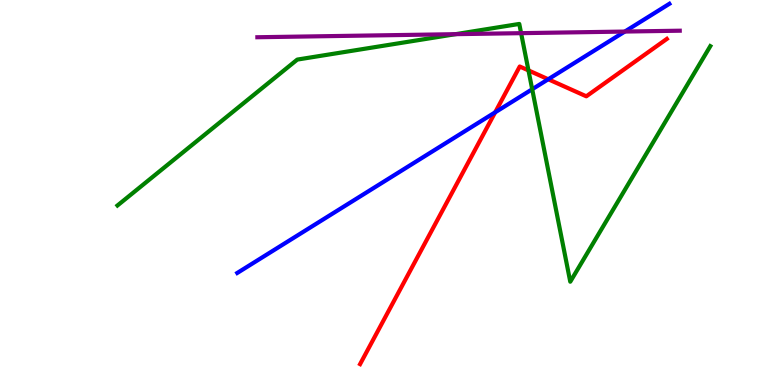[{'lines': ['blue', 'red'], 'intersections': [{'x': 6.39, 'y': 7.08}, {'x': 7.07, 'y': 7.94}]}, {'lines': ['green', 'red'], 'intersections': [{'x': 6.82, 'y': 8.17}]}, {'lines': ['purple', 'red'], 'intersections': []}, {'lines': ['blue', 'green'], 'intersections': [{'x': 6.87, 'y': 7.68}]}, {'lines': ['blue', 'purple'], 'intersections': [{'x': 8.06, 'y': 9.18}]}, {'lines': ['green', 'purple'], 'intersections': [{'x': 5.88, 'y': 9.11}, {'x': 6.72, 'y': 9.14}]}]